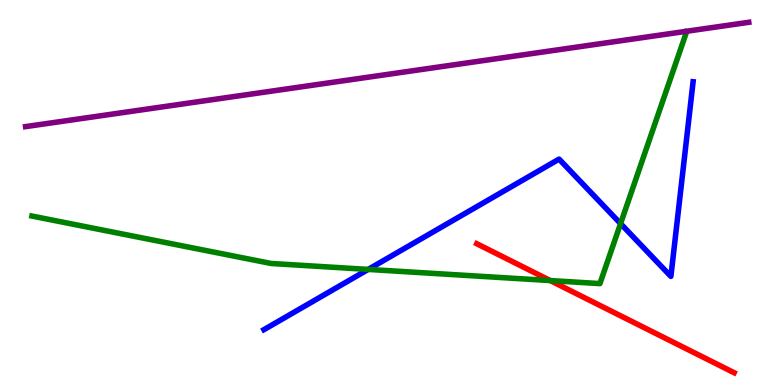[{'lines': ['blue', 'red'], 'intersections': []}, {'lines': ['green', 'red'], 'intersections': [{'x': 7.1, 'y': 2.71}]}, {'lines': ['purple', 'red'], 'intersections': []}, {'lines': ['blue', 'green'], 'intersections': [{'x': 4.75, 'y': 3.0}, {'x': 8.01, 'y': 4.19}]}, {'lines': ['blue', 'purple'], 'intersections': []}, {'lines': ['green', 'purple'], 'intersections': []}]